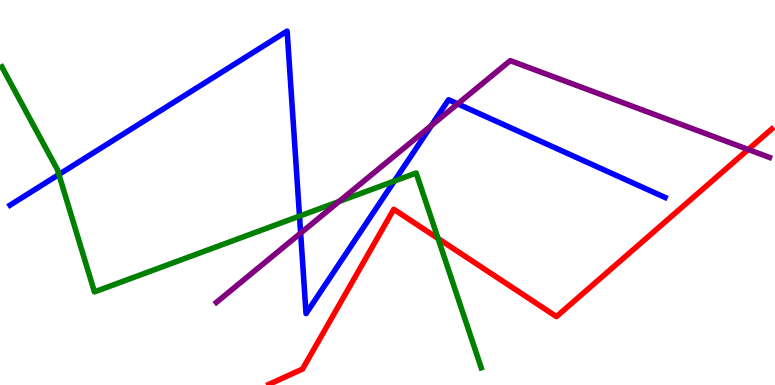[{'lines': ['blue', 'red'], 'intersections': []}, {'lines': ['green', 'red'], 'intersections': [{'x': 5.65, 'y': 3.81}]}, {'lines': ['purple', 'red'], 'intersections': [{'x': 9.65, 'y': 6.12}]}, {'lines': ['blue', 'green'], 'intersections': [{'x': 0.76, 'y': 5.47}, {'x': 3.86, 'y': 4.39}, {'x': 5.09, 'y': 5.3}]}, {'lines': ['blue', 'purple'], 'intersections': [{'x': 3.88, 'y': 3.95}, {'x': 5.57, 'y': 6.74}, {'x': 5.91, 'y': 7.3}]}, {'lines': ['green', 'purple'], 'intersections': [{'x': 4.37, 'y': 4.77}]}]